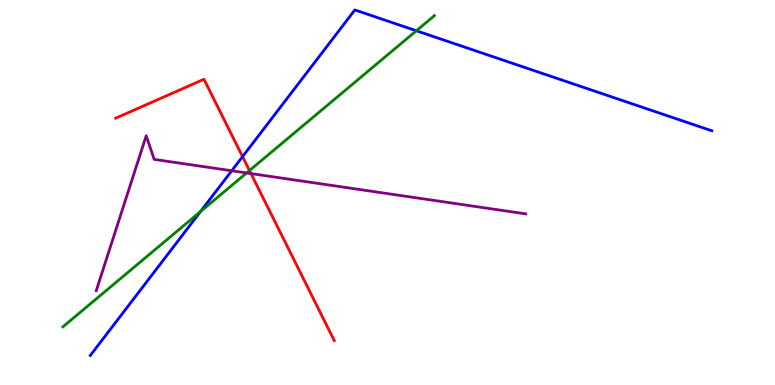[{'lines': ['blue', 'red'], 'intersections': [{'x': 3.13, 'y': 5.93}]}, {'lines': ['green', 'red'], 'intersections': [{'x': 3.22, 'y': 5.57}]}, {'lines': ['purple', 'red'], 'intersections': [{'x': 3.24, 'y': 5.49}]}, {'lines': ['blue', 'green'], 'intersections': [{'x': 2.59, 'y': 4.5}, {'x': 5.37, 'y': 9.2}]}, {'lines': ['blue', 'purple'], 'intersections': [{'x': 2.99, 'y': 5.56}]}, {'lines': ['green', 'purple'], 'intersections': [{'x': 3.18, 'y': 5.51}]}]